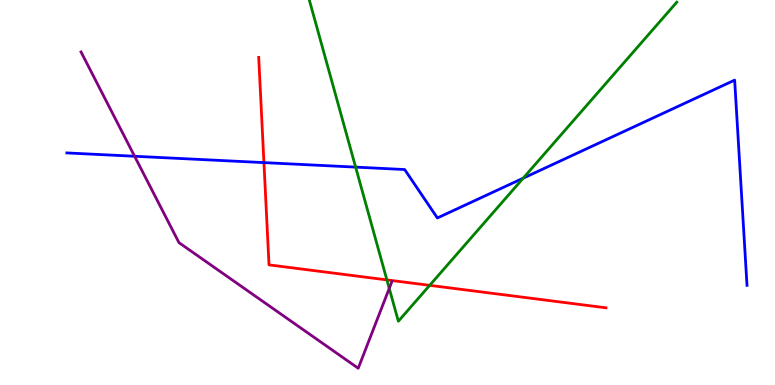[{'lines': ['blue', 'red'], 'intersections': [{'x': 3.41, 'y': 5.78}]}, {'lines': ['green', 'red'], 'intersections': [{'x': 4.99, 'y': 2.73}, {'x': 5.54, 'y': 2.59}]}, {'lines': ['purple', 'red'], 'intersections': []}, {'lines': ['blue', 'green'], 'intersections': [{'x': 4.59, 'y': 5.66}, {'x': 6.75, 'y': 5.37}]}, {'lines': ['blue', 'purple'], 'intersections': [{'x': 1.74, 'y': 5.94}]}, {'lines': ['green', 'purple'], 'intersections': [{'x': 5.02, 'y': 2.51}]}]